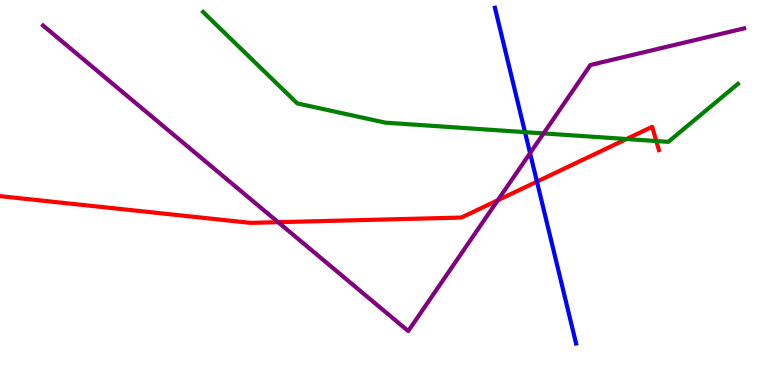[{'lines': ['blue', 'red'], 'intersections': [{'x': 6.93, 'y': 5.28}]}, {'lines': ['green', 'red'], 'intersections': [{'x': 8.08, 'y': 6.39}, {'x': 8.47, 'y': 6.34}]}, {'lines': ['purple', 'red'], 'intersections': [{'x': 3.59, 'y': 4.23}, {'x': 6.42, 'y': 4.8}]}, {'lines': ['blue', 'green'], 'intersections': [{'x': 6.77, 'y': 6.57}]}, {'lines': ['blue', 'purple'], 'intersections': [{'x': 6.84, 'y': 6.02}]}, {'lines': ['green', 'purple'], 'intersections': [{'x': 7.01, 'y': 6.53}]}]